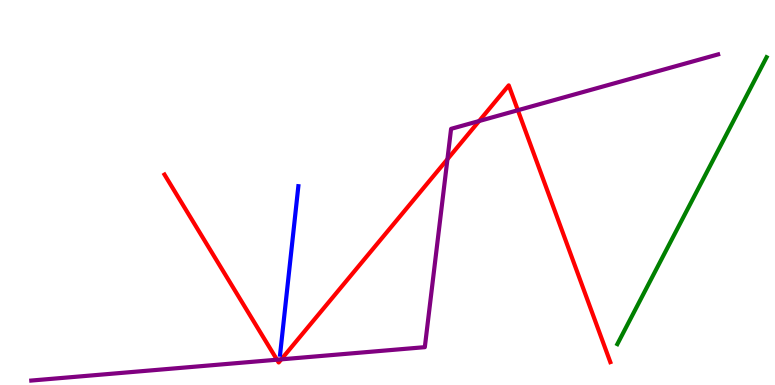[{'lines': ['blue', 'red'], 'intersections': []}, {'lines': ['green', 'red'], 'intersections': []}, {'lines': ['purple', 'red'], 'intersections': [{'x': 3.57, 'y': 0.657}, {'x': 3.63, 'y': 0.666}, {'x': 5.77, 'y': 5.86}, {'x': 6.18, 'y': 6.86}, {'x': 6.68, 'y': 7.14}]}, {'lines': ['blue', 'green'], 'intersections': []}, {'lines': ['blue', 'purple'], 'intersections': []}, {'lines': ['green', 'purple'], 'intersections': []}]